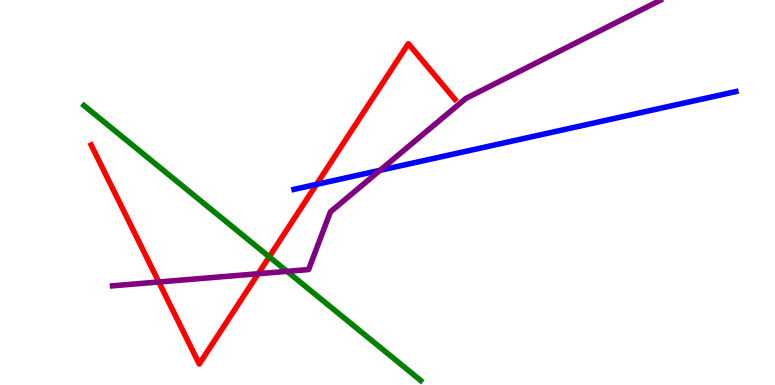[{'lines': ['blue', 'red'], 'intersections': [{'x': 4.08, 'y': 5.21}]}, {'lines': ['green', 'red'], 'intersections': [{'x': 3.47, 'y': 3.33}]}, {'lines': ['purple', 'red'], 'intersections': [{'x': 2.05, 'y': 2.68}, {'x': 3.33, 'y': 2.89}]}, {'lines': ['blue', 'green'], 'intersections': []}, {'lines': ['blue', 'purple'], 'intersections': [{'x': 4.9, 'y': 5.58}]}, {'lines': ['green', 'purple'], 'intersections': [{'x': 3.7, 'y': 2.95}]}]